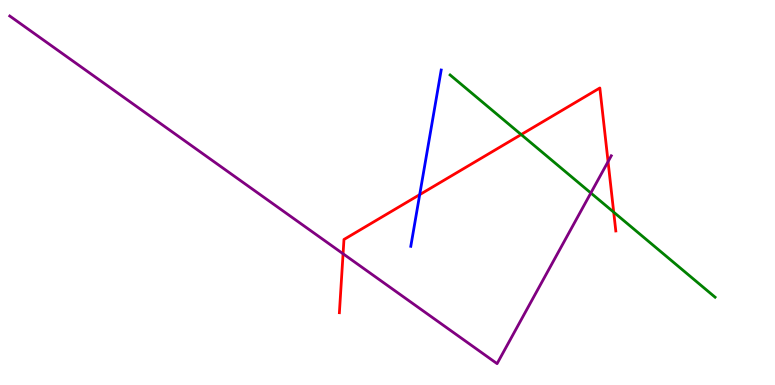[{'lines': ['blue', 'red'], 'intersections': [{'x': 5.42, 'y': 4.94}]}, {'lines': ['green', 'red'], 'intersections': [{'x': 6.72, 'y': 6.5}, {'x': 7.92, 'y': 4.49}]}, {'lines': ['purple', 'red'], 'intersections': [{'x': 4.43, 'y': 3.41}, {'x': 7.85, 'y': 5.8}]}, {'lines': ['blue', 'green'], 'intersections': []}, {'lines': ['blue', 'purple'], 'intersections': []}, {'lines': ['green', 'purple'], 'intersections': [{'x': 7.62, 'y': 4.99}]}]